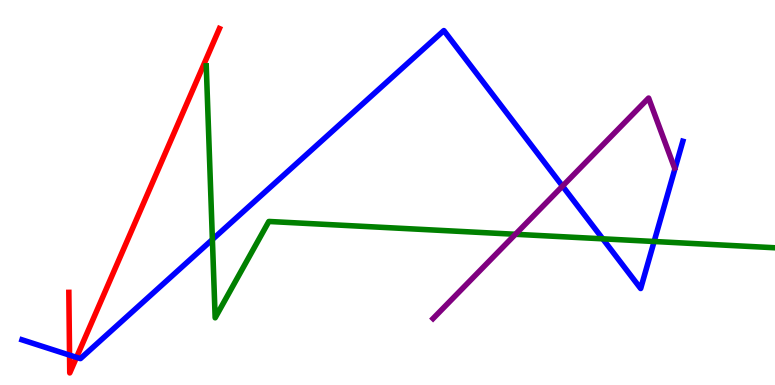[{'lines': ['blue', 'red'], 'intersections': [{'x': 0.897, 'y': 0.776}, {'x': 0.987, 'y': 0.718}]}, {'lines': ['green', 'red'], 'intersections': []}, {'lines': ['purple', 'red'], 'intersections': []}, {'lines': ['blue', 'green'], 'intersections': [{'x': 2.74, 'y': 3.78}, {'x': 7.78, 'y': 3.8}, {'x': 8.44, 'y': 3.73}]}, {'lines': ['blue', 'purple'], 'intersections': [{'x': 7.26, 'y': 5.17}]}, {'lines': ['green', 'purple'], 'intersections': [{'x': 6.65, 'y': 3.91}]}]